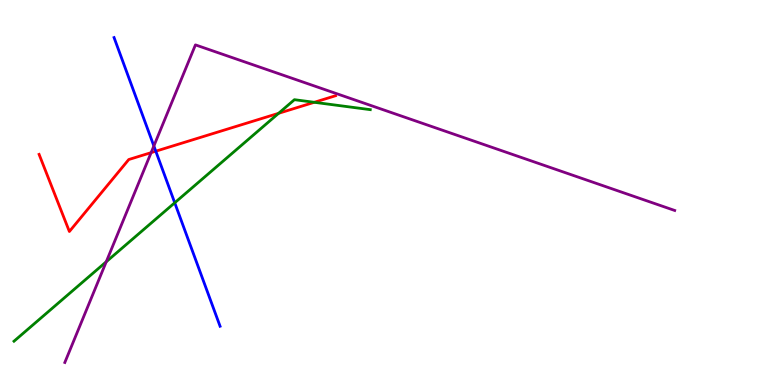[{'lines': ['blue', 'red'], 'intersections': [{'x': 2.01, 'y': 6.07}]}, {'lines': ['green', 'red'], 'intersections': [{'x': 3.6, 'y': 7.06}, {'x': 4.06, 'y': 7.34}]}, {'lines': ['purple', 'red'], 'intersections': [{'x': 1.95, 'y': 6.04}]}, {'lines': ['blue', 'green'], 'intersections': [{'x': 2.25, 'y': 4.73}]}, {'lines': ['blue', 'purple'], 'intersections': [{'x': 1.99, 'y': 6.21}]}, {'lines': ['green', 'purple'], 'intersections': [{'x': 1.37, 'y': 3.2}]}]